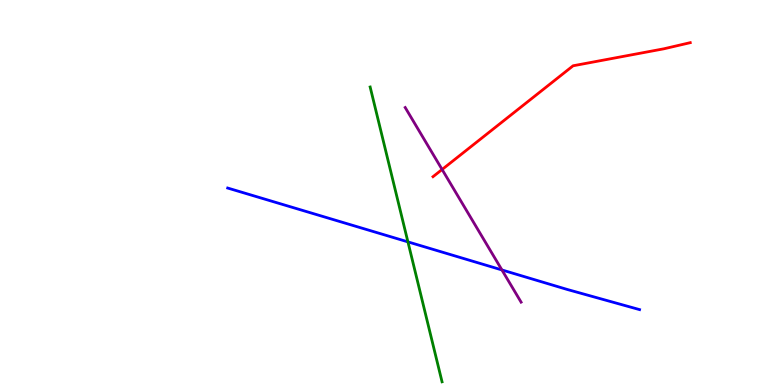[{'lines': ['blue', 'red'], 'intersections': []}, {'lines': ['green', 'red'], 'intersections': []}, {'lines': ['purple', 'red'], 'intersections': [{'x': 5.7, 'y': 5.6}]}, {'lines': ['blue', 'green'], 'intersections': [{'x': 5.26, 'y': 3.72}]}, {'lines': ['blue', 'purple'], 'intersections': [{'x': 6.48, 'y': 2.99}]}, {'lines': ['green', 'purple'], 'intersections': []}]